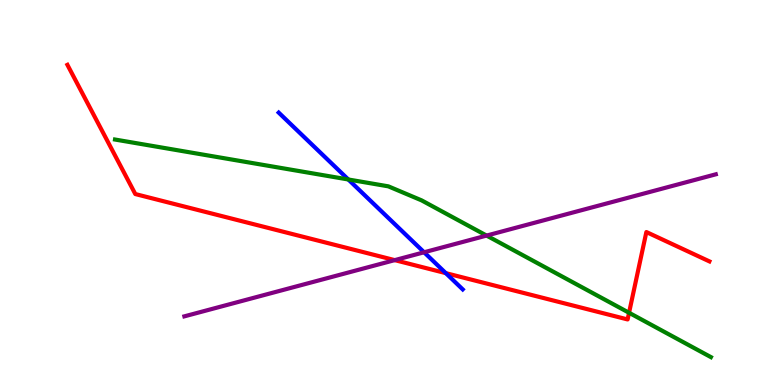[{'lines': ['blue', 'red'], 'intersections': [{'x': 5.75, 'y': 2.91}]}, {'lines': ['green', 'red'], 'intersections': [{'x': 8.12, 'y': 1.88}]}, {'lines': ['purple', 'red'], 'intersections': [{'x': 5.09, 'y': 3.24}]}, {'lines': ['blue', 'green'], 'intersections': [{'x': 4.49, 'y': 5.34}]}, {'lines': ['blue', 'purple'], 'intersections': [{'x': 5.47, 'y': 3.45}]}, {'lines': ['green', 'purple'], 'intersections': [{'x': 6.28, 'y': 3.88}]}]